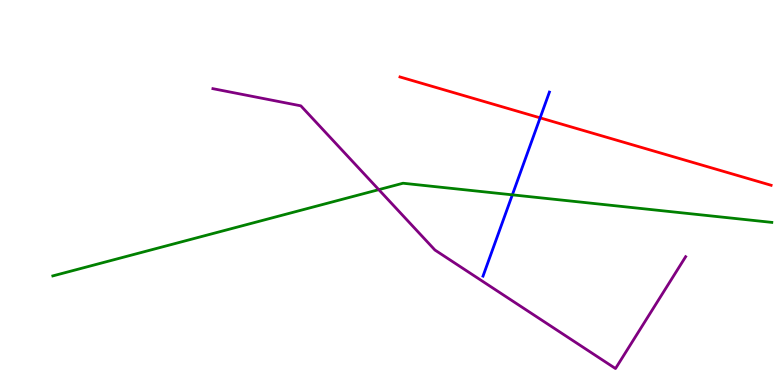[{'lines': ['blue', 'red'], 'intersections': [{'x': 6.97, 'y': 6.94}]}, {'lines': ['green', 'red'], 'intersections': []}, {'lines': ['purple', 'red'], 'intersections': []}, {'lines': ['blue', 'green'], 'intersections': [{'x': 6.61, 'y': 4.94}]}, {'lines': ['blue', 'purple'], 'intersections': []}, {'lines': ['green', 'purple'], 'intersections': [{'x': 4.89, 'y': 5.07}]}]